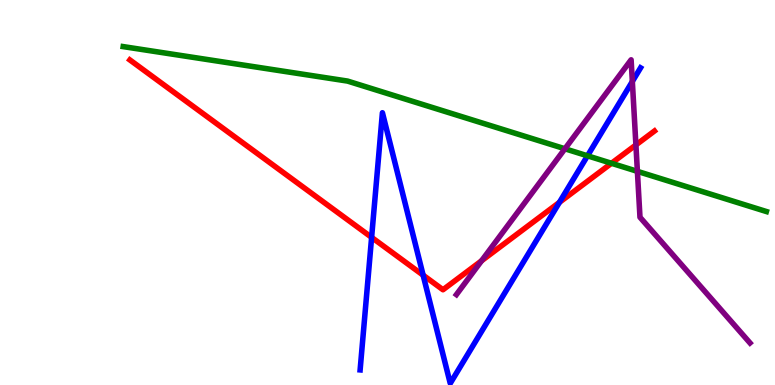[{'lines': ['blue', 'red'], 'intersections': [{'x': 4.79, 'y': 3.83}, {'x': 5.46, 'y': 2.85}, {'x': 7.22, 'y': 4.74}]}, {'lines': ['green', 'red'], 'intersections': [{'x': 7.89, 'y': 5.76}]}, {'lines': ['purple', 'red'], 'intersections': [{'x': 6.21, 'y': 3.23}, {'x': 8.21, 'y': 6.24}]}, {'lines': ['blue', 'green'], 'intersections': [{'x': 7.58, 'y': 5.95}]}, {'lines': ['blue', 'purple'], 'intersections': [{'x': 8.16, 'y': 7.88}]}, {'lines': ['green', 'purple'], 'intersections': [{'x': 7.29, 'y': 6.14}, {'x': 8.22, 'y': 5.55}]}]